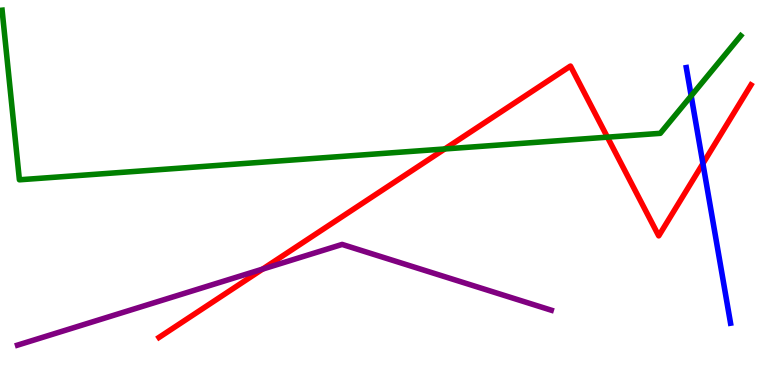[{'lines': ['blue', 'red'], 'intersections': [{'x': 9.07, 'y': 5.75}]}, {'lines': ['green', 'red'], 'intersections': [{'x': 5.74, 'y': 6.13}, {'x': 7.84, 'y': 6.44}]}, {'lines': ['purple', 'red'], 'intersections': [{'x': 3.39, 'y': 3.01}]}, {'lines': ['blue', 'green'], 'intersections': [{'x': 8.92, 'y': 7.51}]}, {'lines': ['blue', 'purple'], 'intersections': []}, {'lines': ['green', 'purple'], 'intersections': []}]